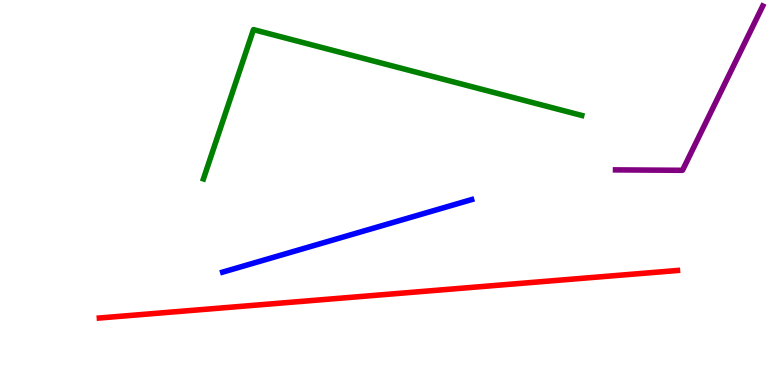[{'lines': ['blue', 'red'], 'intersections': []}, {'lines': ['green', 'red'], 'intersections': []}, {'lines': ['purple', 'red'], 'intersections': []}, {'lines': ['blue', 'green'], 'intersections': []}, {'lines': ['blue', 'purple'], 'intersections': []}, {'lines': ['green', 'purple'], 'intersections': []}]